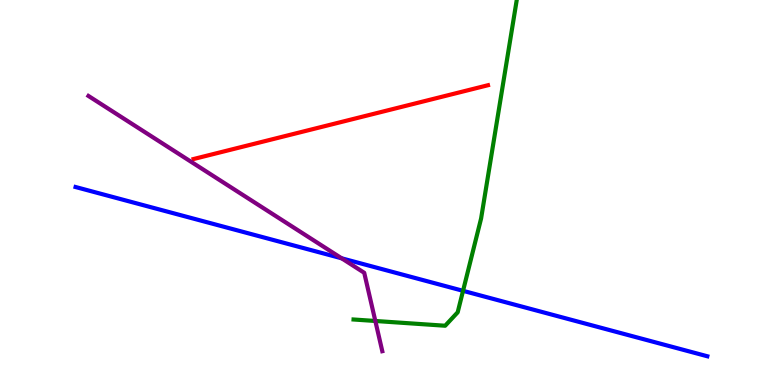[{'lines': ['blue', 'red'], 'intersections': []}, {'lines': ['green', 'red'], 'intersections': []}, {'lines': ['purple', 'red'], 'intersections': []}, {'lines': ['blue', 'green'], 'intersections': [{'x': 5.97, 'y': 2.45}]}, {'lines': ['blue', 'purple'], 'intersections': [{'x': 4.41, 'y': 3.29}]}, {'lines': ['green', 'purple'], 'intersections': [{'x': 4.84, 'y': 1.66}]}]